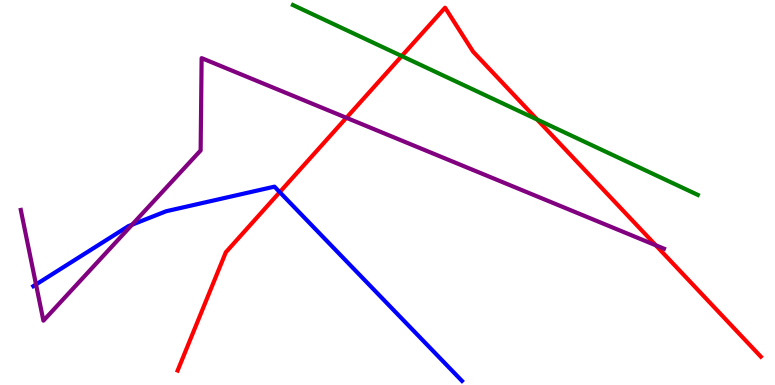[{'lines': ['blue', 'red'], 'intersections': [{'x': 3.61, 'y': 5.01}]}, {'lines': ['green', 'red'], 'intersections': [{'x': 5.18, 'y': 8.54}, {'x': 6.93, 'y': 6.89}]}, {'lines': ['purple', 'red'], 'intersections': [{'x': 4.47, 'y': 6.94}, {'x': 8.46, 'y': 3.63}]}, {'lines': ['blue', 'green'], 'intersections': []}, {'lines': ['blue', 'purple'], 'intersections': [{'x': 0.465, 'y': 2.61}, {'x': 1.7, 'y': 4.16}]}, {'lines': ['green', 'purple'], 'intersections': []}]